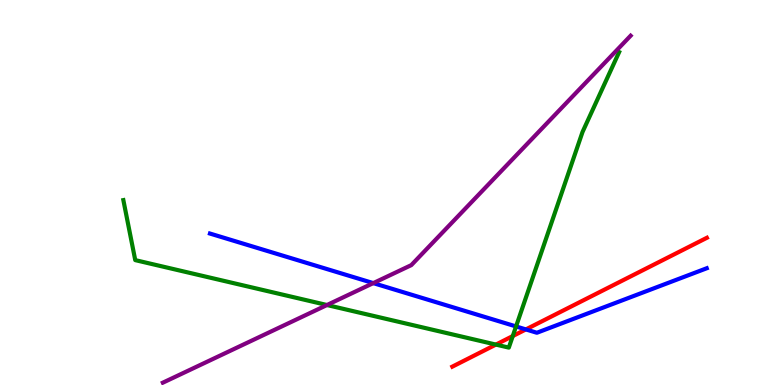[{'lines': ['blue', 'red'], 'intersections': [{'x': 6.79, 'y': 1.44}]}, {'lines': ['green', 'red'], 'intersections': [{'x': 6.4, 'y': 1.05}, {'x': 6.62, 'y': 1.27}]}, {'lines': ['purple', 'red'], 'intersections': []}, {'lines': ['blue', 'green'], 'intersections': [{'x': 6.66, 'y': 1.52}]}, {'lines': ['blue', 'purple'], 'intersections': [{'x': 4.82, 'y': 2.65}]}, {'lines': ['green', 'purple'], 'intersections': [{'x': 4.22, 'y': 2.08}]}]